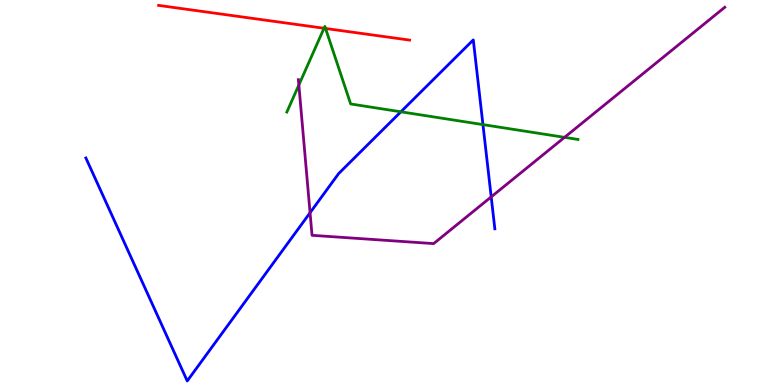[{'lines': ['blue', 'red'], 'intersections': []}, {'lines': ['green', 'red'], 'intersections': [{'x': 4.18, 'y': 9.27}, {'x': 4.2, 'y': 9.26}]}, {'lines': ['purple', 'red'], 'intersections': []}, {'lines': ['blue', 'green'], 'intersections': [{'x': 5.17, 'y': 7.1}, {'x': 6.23, 'y': 6.76}]}, {'lines': ['blue', 'purple'], 'intersections': [{'x': 4.0, 'y': 4.47}, {'x': 6.34, 'y': 4.89}]}, {'lines': ['green', 'purple'], 'intersections': [{'x': 3.86, 'y': 7.79}, {'x': 7.28, 'y': 6.43}]}]